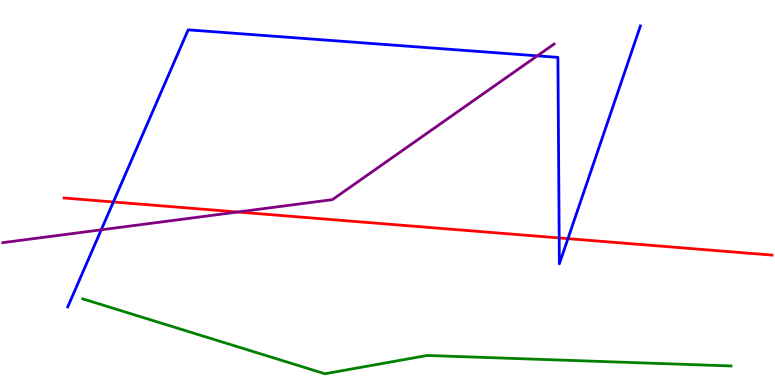[{'lines': ['blue', 'red'], 'intersections': [{'x': 1.46, 'y': 4.75}, {'x': 7.22, 'y': 3.82}, {'x': 7.33, 'y': 3.8}]}, {'lines': ['green', 'red'], 'intersections': []}, {'lines': ['purple', 'red'], 'intersections': [{'x': 3.07, 'y': 4.49}]}, {'lines': ['blue', 'green'], 'intersections': []}, {'lines': ['blue', 'purple'], 'intersections': [{'x': 1.31, 'y': 4.03}, {'x': 6.93, 'y': 8.55}]}, {'lines': ['green', 'purple'], 'intersections': []}]